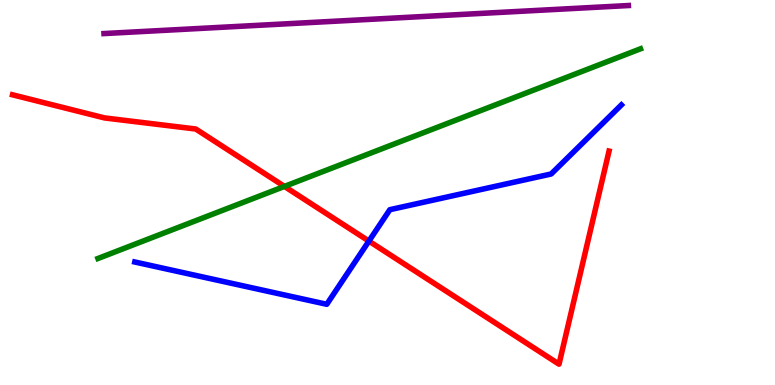[{'lines': ['blue', 'red'], 'intersections': [{'x': 4.76, 'y': 3.74}]}, {'lines': ['green', 'red'], 'intersections': [{'x': 3.67, 'y': 5.16}]}, {'lines': ['purple', 'red'], 'intersections': []}, {'lines': ['blue', 'green'], 'intersections': []}, {'lines': ['blue', 'purple'], 'intersections': []}, {'lines': ['green', 'purple'], 'intersections': []}]